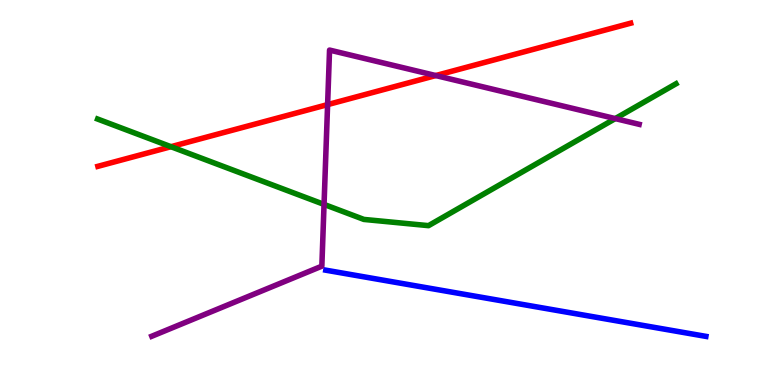[{'lines': ['blue', 'red'], 'intersections': []}, {'lines': ['green', 'red'], 'intersections': [{'x': 2.21, 'y': 6.19}]}, {'lines': ['purple', 'red'], 'intersections': [{'x': 4.23, 'y': 7.28}, {'x': 5.62, 'y': 8.04}]}, {'lines': ['blue', 'green'], 'intersections': []}, {'lines': ['blue', 'purple'], 'intersections': []}, {'lines': ['green', 'purple'], 'intersections': [{'x': 4.18, 'y': 4.69}, {'x': 7.94, 'y': 6.92}]}]